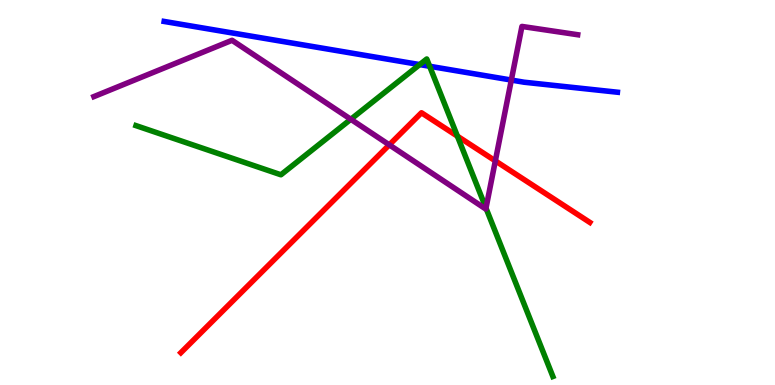[{'lines': ['blue', 'red'], 'intersections': []}, {'lines': ['green', 'red'], 'intersections': [{'x': 5.9, 'y': 6.46}]}, {'lines': ['purple', 'red'], 'intersections': [{'x': 5.02, 'y': 6.24}, {'x': 6.39, 'y': 5.82}]}, {'lines': ['blue', 'green'], 'intersections': [{'x': 5.42, 'y': 8.32}, {'x': 5.54, 'y': 8.28}]}, {'lines': ['blue', 'purple'], 'intersections': [{'x': 6.6, 'y': 7.92}]}, {'lines': ['green', 'purple'], 'intersections': [{'x': 4.53, 'y': 6.9}, {'x': 6.27, 'y': 4.59}]}]